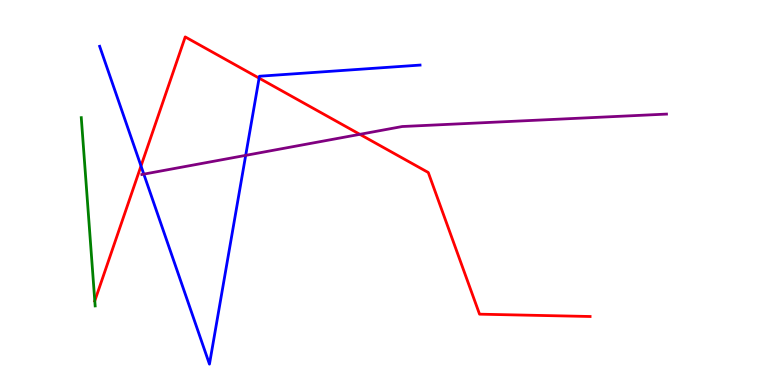[{'lines': ['blue', 'red'], 'intersections': [{'x': 1.82, 'y': 5.69}, {'x': 3.34, 'y': 7.97}]}, {'lines': ['green', 'red'], 'intersections': [{'x': 1.22, 'y': 2.18}]}, {'lines': ['purple', 'red'], 'intersections': [{'x': 4.64, 'y': 6.51}]}, {'lines': ['blue', 'green'], 'intersections': []}, {'lines': ['blue', 'purple'], 'intersections': [{'x': 1.86, 'y': 5.48}, {'x': 3.17, 'y': 5.96}]}, {'lines': ['green', 'purple'], 'intersections': []}]